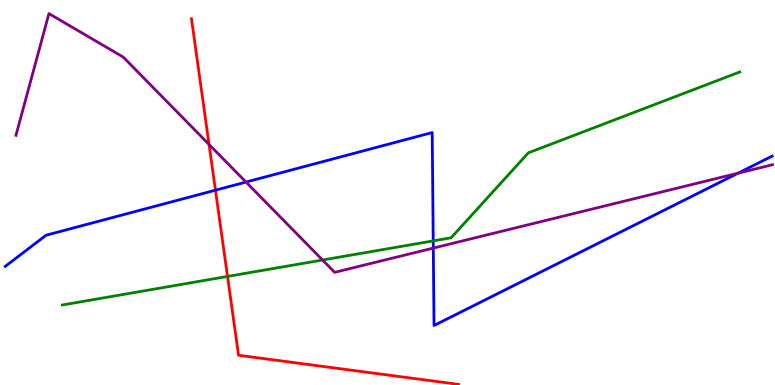[{'lines': ['blue', 'red'], 'intersections': [{'x': 2.78, 'y': 5.06}]}, {'lines': ['green', 'red'], 'intersections': [{'x': 2.94, 'y': 2.82}]}, {'lines': ['purple', 'red'], 'intersections': [{'x': 2.7, 'y': 6.25}]}, {'lines': ['blue', 'green'], 'intersections': [{'x': 5.59, 'y': 3.74}]}, {'lines': ['blue', 'purple'], 'intersections': [{'x': 3.17, 'y': 5.27}, {'x': 5.59, 'y': 3.56}, {'x': 9.52, 'y': 5.5}]}, {'lines': ['green', 'purple'], 'intersections': [{'x': 4.16, 'y': 3.25}]}]